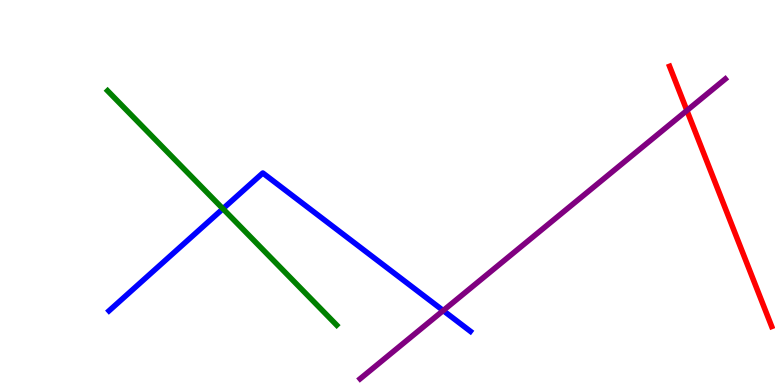[{'lines': ['blue', 'red'], 'intersections': []}, {'lines': ['green', 'red'], 'intersections': []}, {'lines': ['purple', 'red'], 'intersections': [{'x': 8.86, 'y': 7.13}]}, {'lines': ['blue', 'green'], 'intersections': [{'x': 2.88, 'y': 4.58}]}, {'lines': ['blue', 'purple'], 'intersections': [{'x': 5.72, 'y': 1.93}]}, {'lines': ['green', 'purple'], 'intersections': []}]